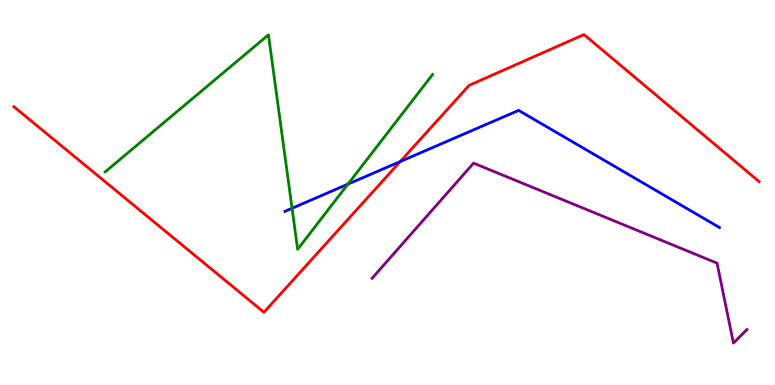[{'lines': ['blue', 'red'], 'intersections': [{'x': 5.16, 'y': 5.8}]}, {'lines': ['green', 'red'], 'intersections': []}, {'lines': ['purple', 'red'], 'intersections': []}, {'lines': ['blue', 'green'], 'intersections': [{'x': 3.77, 'y': 4.59}, {'x': 4.49, 'y': 5.22}]}, {'lines': ['blue', 'purple'], 'intersections': []}, {'lines': ['green', 'purple'], 'intersections': []}]